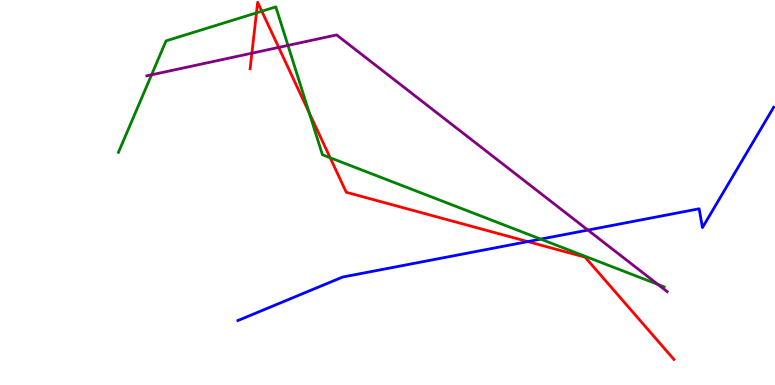[{'lines': ['blue', 'red'], 'intersections': [{'x': 6.81, 'y': 3.72}]}, {'lines': ['green', 'red'], 'intersections': [{'x': 3.31, 'y': 9.67}, {'x': 3.38, 'y': 9.71}, {'x': 3.99, 'y': 7.07}, {'x': 4.26, 'y': 5.9}]}, {'lines': ['purple', 'red'], 'intersections': [{'x': 3.25, 'y': 8.62}, {'x': 3.6, 'y': 8.77}]}, {'lines': ['blue', 'green'], 'intersections': [{'x': 6.98, 'y': 3.79}]}, {'lines': ['blue', 'purple'], 'intersections': [{'x': 7.59, 'y': 4.02}]}, {'lines': ['green', 'purple'], 'intersections': [{'x': 1.96, 'y': 8.06}, {'x': 3.72, 'y': 8.82}, {'x': 8.49, 'y': 2.61}]}]